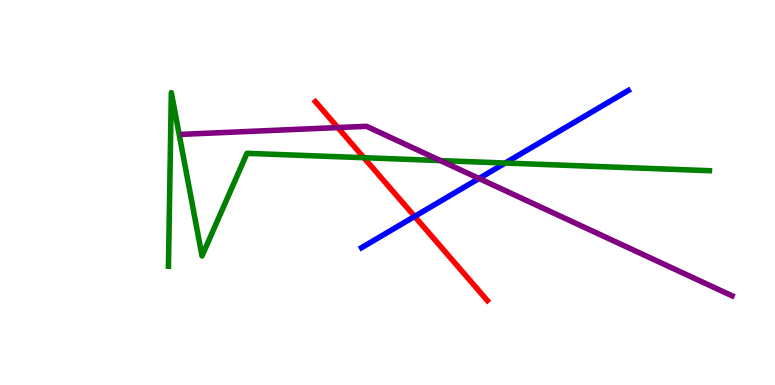[{'lines': ['blue', 'red'], 'intersections': [{'x': 5.35, 'y': 4.38}]}, {'lines': ['green', 'red'], 'intersections': [{'x': 4.7, 'y': 5.9}]}, {'lines': ['purple', 'red'], 'intersections': [{'x': 4.36, 'y': 6.69}]}, {'lines': ['blue', 'green'], 'intersections': [{'x': 6.52, 'y': 5.77}]}, {'lines': ['blue', 'purple'], 'intersections': [{'x': 6.18, 'y': 5.36}]}, {'lines': ['green', 'purple'], 'intersections': [{'x': 5.68, 'y': 5.83}]}]